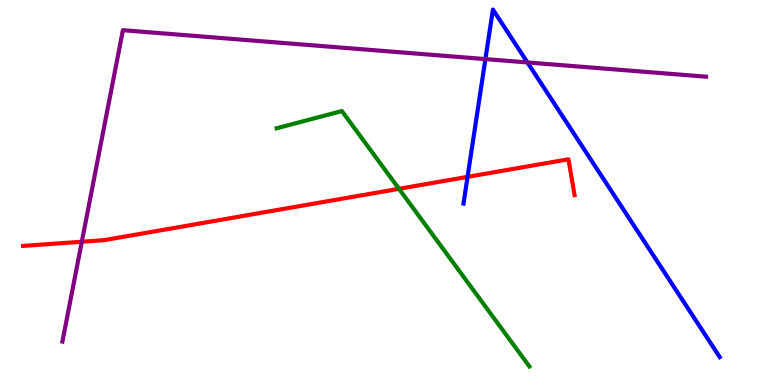[{'lines': ['blue', 'red'], 'intersections': [{'x': 6.03, 'y': 5.41}]}, {'lines': ['green', 'red'], 'intersections': [{'x': 5.15, 'y': 5.1}]}, {'lines': ['purple', 'red'], 'intersections': [{'x': 1.06, 'y': 3.72}]}, {'lines': ['blue', 'green'], 'intersections': []}, {'lines': ['blue', 'purple'], 'intersections': [{'x': 6.26, 'y': 8.47}, {'x': 6.81, 'y': 8.38}]}, {'lines': ['green', 'purple'], 'intersections': []}]